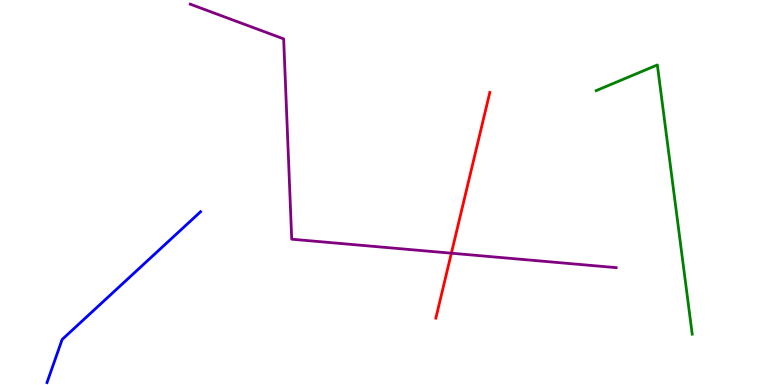[{'lines': ['blue', 'red'], 'intersections': []}, {'lines': ['green', 'red'], 'intersections': []}, {'lines': ['purple', 'red'], 'intersections': [{'x': 5.82, 'y': 3.42}]}, {'lines': ['blue', 'green'], 'intersections': []}, {'lines': ['blue', 'purple'], 'intersections': []}, {'lines': ['green', 'purple'], 'intersections': []}]